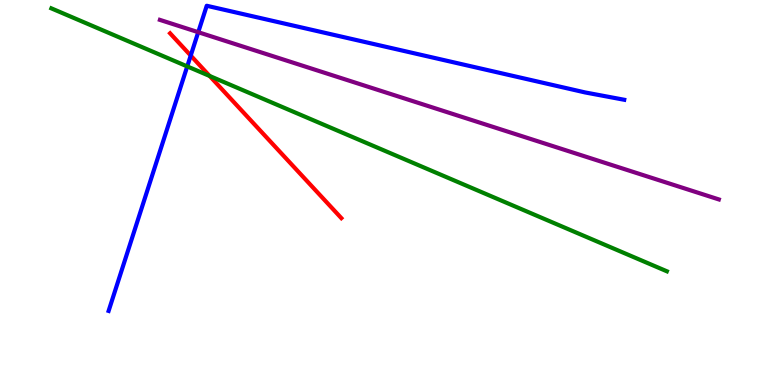[{'lines': ['blue', 'red'], 'intersections': [{'x': 2.46, 'y': 8.56}]}, {'lines': ['green', 'red'], 'intersections': [{'x': 2.7, 'y': 8.03}]}, {'lines': ['purple', 'red'], 'intersections': []}, {'lines': ['blue', 'green'], 'intersections': [{'x': 2.42, 'y': 8.28}]}, {'lines': ['blue', 'purple'], 'intersections': [{'x': 2.56, 'y': 9.16}]}, {'lines': ['green', 'purple'], 'intersections': []}]